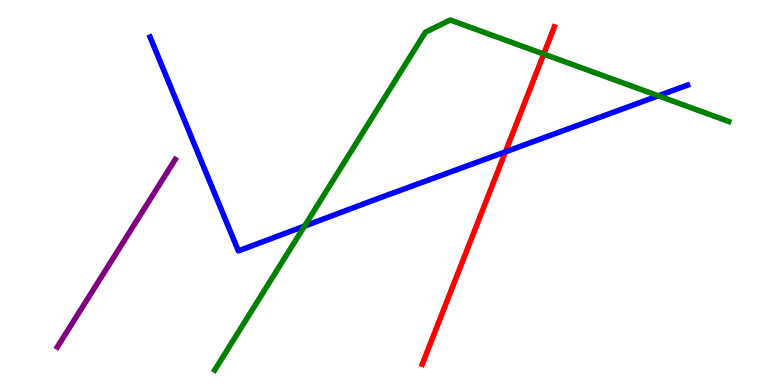[{'lines': ['blue', 'red'], 'intersections': [{'x': 6.52, 'y': 6.06}]}, {'lines': ['green', 'red'], 'intersections': [{'x': 7.02, 'y': 8.6}]}, {'lines': ['purple', 'red'], 'intersections': []}, {'lines': ['blue', 'green'], 'intersections': [{'x': 3.93, 'y': 4.13}, {'x': 8.49, 'y': 7.51}]}, {'lines': ['blue', 'purple'], 'intersections': []}, {'lines': ['green', 'purple'], 'intersections': []}]